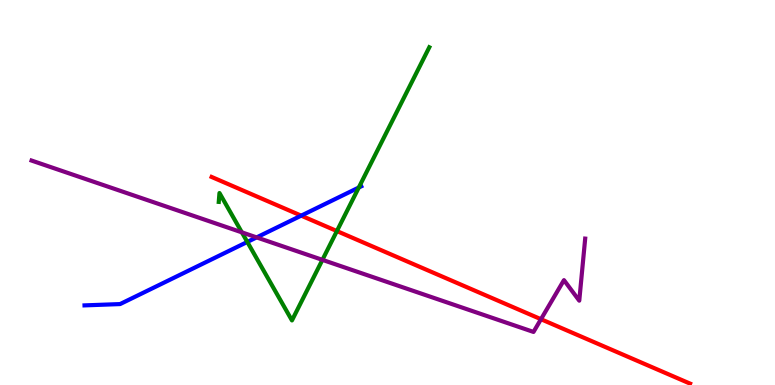[{'lines': ['blue', 'red'], 'intersections': [{'x': 3.89, 'y': 4.4}]}, {'lines': ['green', 'red'], 'intersections': [{'x': 4.35, 'y': 4.0}]}, {'lines': ['purple', 'red'], 'intersections': [{'x': 6.98, 'y': 1.71}]}, {'lines': ['blue', 'green'], 'intersections': [{'x': 3.19, 'y': 3.72}, {'x': 4.63, 'y': 5.13}]}, {'lines': ['blue', 'purple'], 'intersections': [{'x': 3.31, 'y': 3.83}]}, {'lines': ['green', 'purple'], 'intersections': [{'x': 3.12, 'y': 3.96}, {'x': 4.16, 'y': 3.25}]}]